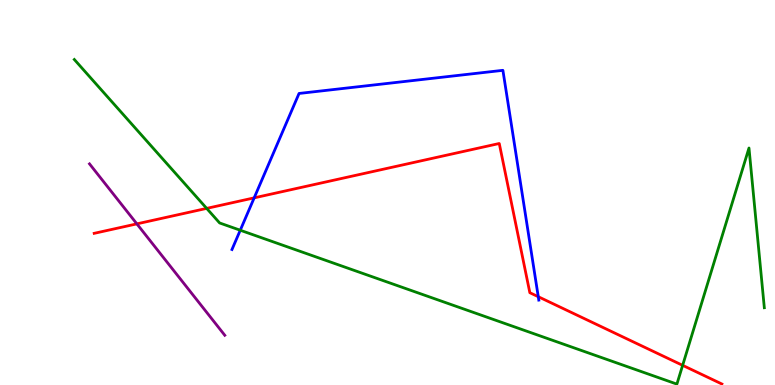[{'lines': ['blue', 'red'], 'intersections': [{'x': 3.28, 'y': 4.86}, {'x': 6.95, 'y': 2.29}]}, {'lines': ['green', 'red'], 'intersections': [{'x': 2.67, 'y': 4.59}, {'x': 8.81, 'y': 0.511}]}, {'lines': ['purple', 'red'], 'intersections': [{'x': 1.77, 'y': 4.19}]}, {'lines': ['blue', 'green'], 'intersections': [{'x': 3.1, 'y': 4.02}]}, {'lines': ['blue', 'purple'], 'intersections': []}, {'lines': ['green', 'purple'], 'intersections': []}]